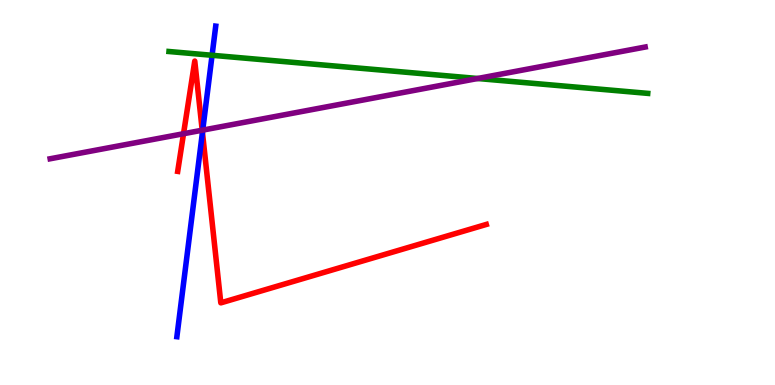[{'lines': ['blue', 'red'], 'intersections': [{'x': 2.61, 'y': 6.56}]}, {'lines': ['green', 'red'], 'intersections': []}, {'lines': ['purple', 'red'], 'intersections': [{'x': 2.37, 'y': 6.53}, {'x': 2.61, 'y': 6.62}]}, {'lines': ['blue', 'green'], 'intersections': [{'x': 2.74, 'y': 8.56}]}, {'lines': ['blue', 'purple'], 'intersections': [{'x': 2.62, 'y': 6.62}]}, {'lines': ['green', 'purple'], 'intersections': [{'x': 6.16, 'y': 7.96}]}]